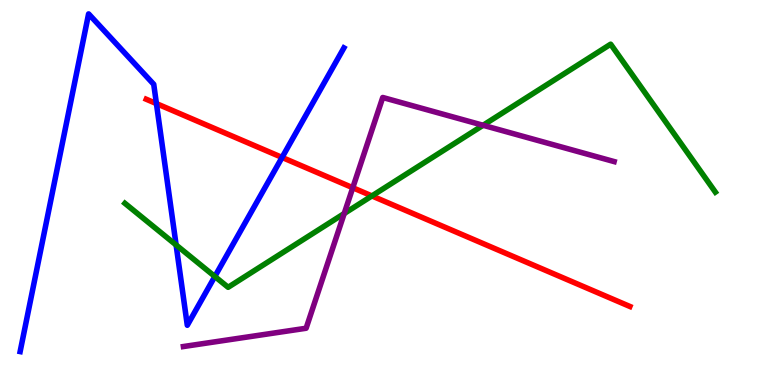[{'lines': ['blue', 'red'], 'intersections': [{'x': 2.02, 'y': 7.31}, {'x': 3.64, 'y': 5.91}]}, {'lines': ['green', 'red'], 'intersections': [{'x': 4.8, 'y': 4.91}]}, {'lines': ['purple', 'red'], 'intersections': [{'x': 4.55, 'y': 5.12}]}, {'lines': ['blue', 'green'], 'intersections': [{'x': 2.27, 'y': 3.64}, {'x': 2.77, 'y': 2.82}]}, {'lines': ['blue', 'purple'], 'intersections': []}, {'lines': ['green', 'purple'], 'intersections': [{'x': 4.44, 'y': 4.45}, {'x': 6.23, 'y': 6.75}]}]